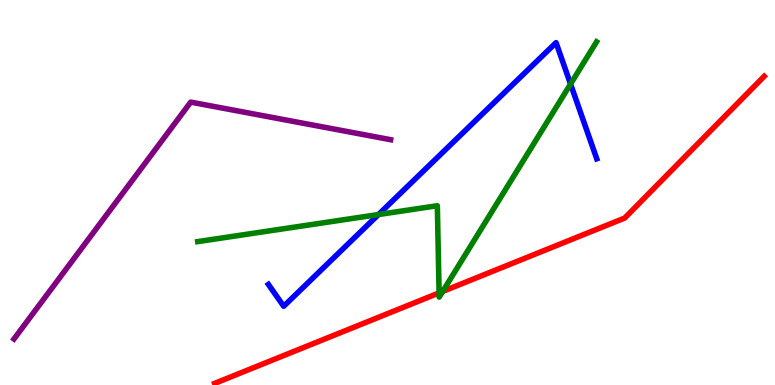[{'lines': ['blue', 'red'], 'intersections': []}, {'lines': ['green', 'red'], 'intersections': [{'x': 5.67, 'y': 2.39}, {'x': 5.71, 'y': 2.43}]}, {'lines': ['purple', 'red'], 'intersections': []}, {'lines': ['blue', 'green'], 'intersections': [{'x': 4.88, 'y': 4.43}, {'x': 7.36, 'y': 7.82}]}, {'lines': ['blue', 'purple'], 'intersections': []}, {'lines': ['green', 'purple'], 'intersections': []}]